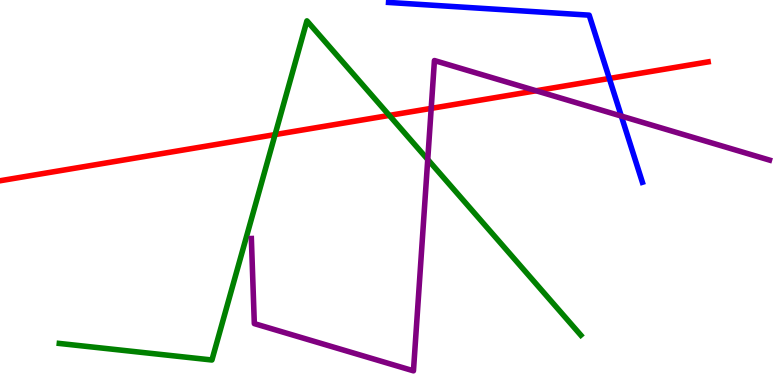[{'lines': ['blue', 'red'], 'intersections': [{'x': 7.86, 'y': 7.96}]}, {'lines': ['green', 'red'], 'intersections': [{'x': 3.55, 'y': 6.5}, {'x': 5.02, 'y': 7.0}]}, {'lines': ['purple', 'red'], 'intersections': [{'x': 5.56, 'y': 7.19}, {'x': 6.92, 'y': 7.64}]}, {'lines': ['blue', 'green'], 'intersections': []}, {'lines': ['blue', 'purple'], 'intersections': [{'x': 8.02, 'y': 6.99}]}, {'lines': ['green', 'purple'], 'intersections': [{'x': 5.52, 'y': 5.86}]}]